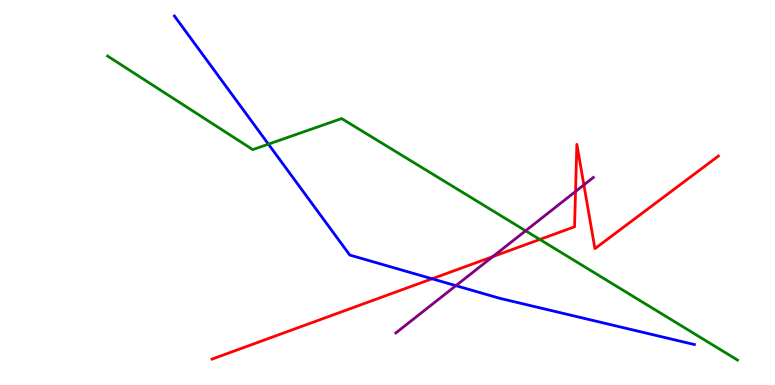[{'lines': ['blue', 'red'], 'intersections': [{'x': 5.58, 'y': 2.76}]}, {'lines': ['green', 'red'], 'intersections': [{'x': 6.97, 'y': 3.78}]}, {'lines': ['purple', 'red'], 'intersections': [{'x': 6.36, 'y': 3.33}, {'x': 7.43, 'y': 5.03}, {'x': 7.53, 'y': 5.2}]}, {'lines': ['blue', 'green'], 'intersections': [{'x': 3.46, 'y': 6.26}]}, {'lines': ['blue', 'purple'], 'intersections': [{'x': 5.88, 'y': 2.58}]}, {'lines': ['green', 'purple'], 'intersections': [{'x': 6.78, 'y': 4.01}]}]